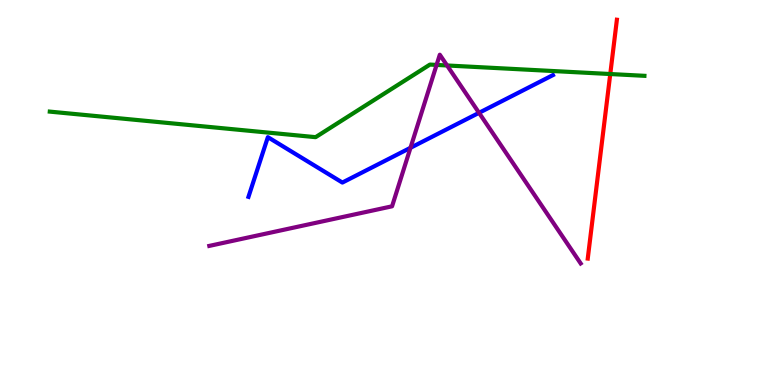[{'lines': ['blue', 'red'], 'intersections': []}, {'lines': ['green', 'red'], 'intersections': [{'x': 7.87, 'y': 8.08}]}, {'lines': ['purple', 'red'], 'intersections': []}, {'lines': ['blue', 'green'], 'intersections': []}, {'lines': ['blue', 'purple'], 'intersections': [{'x': 5.3, 'y': 6.16}, {'x': 6.18, 'y': 7.07}]}, {'lines': ['green', 'purple'], 'intersections': [{'x': 5.63, 'y': 8.31}, {'x': 5.77, 'y': 8.3}]}]